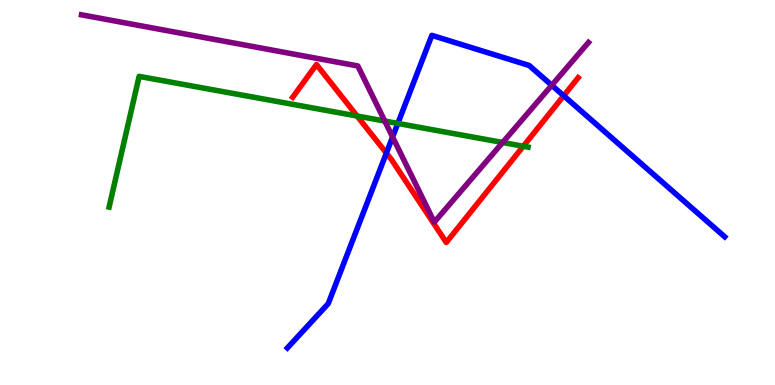[{'lines': ['blue', 'red'], 'intersections': [{'x': 4.99, 'y': 6.02}, {'x': 7.27, 'y': 7.51}]}, {'lines': ['green', 'red'], 'intersections': [{'x': 4.61, 'y': 6.99}, {'x': 6.75, 'y': 6.2}]}, {'lines': ['purple', 'red'], 'intersections': []}, {'lines': ['blue', 'green'], 'intersections': [{'x': 5.13, 'y': 6.79}]}, {'lines': ['blue', 'purple'], 'intersections': [{'x': 5.07, 'y': 6.44}, {'x': 7.12, 'y': 7.79}]}, {'lines': ['green', 'purple'], 'intersections': [{'x': 4.97, 'y': 6.86}, {'x': 6.49, 'y': 6.3}]}]